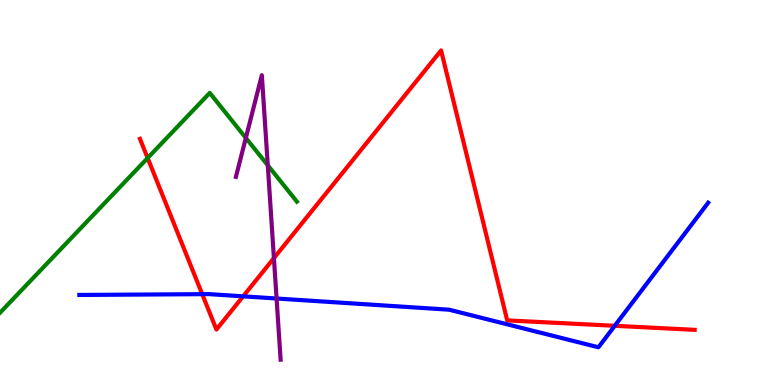[{'lines': ['blue', 'red'], 'intersections': [{'x': 2.61, 'y': 2.36}, {'x': 3.14, 'y': 2.3}, {'x': 7.93, 'y': 1.54}]}, {'lines': ['green', 'red'], 'intersections': [{'x': 1.91, 'y': 5.9}]}, {'lines': ['purple', 'red'], 'intersections': [{'x': 3.53, 'y': 3.3}]}, {'lines': ['blue', 'green'], 'intersections': []}, {'lines': ['blue', 'purple'], 'intersections': [{'x': 3.57, 'y': 2.25}]}, {'lines': ['green', 'purple'], 'intersections': [{'x': 3.17, 'y': 6.42}, {'x': 3.46, 'y': 5.71}]}]